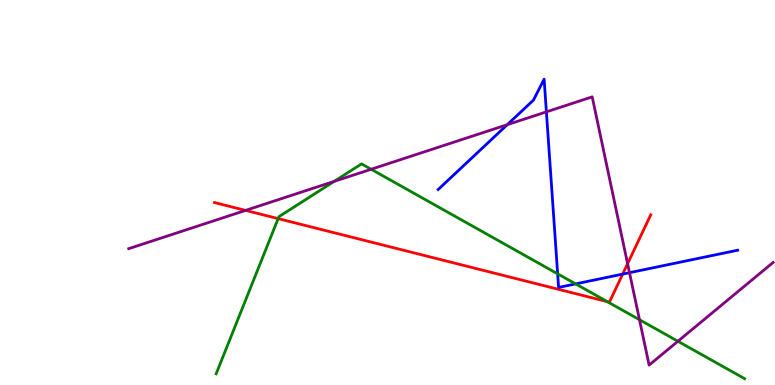[{'lines': ['blue', 'red'], 'intersections': [{'x': 8.03, 'y': 2.88}]}, {'lines': ['green', 'red'], 'intersections': [{'x': 3.59, 'y': 4.32}, {'x': 7.83, 'y': 2.17}]}, {'lines': ['purple', 'red'], 'intersections': [{'x': 3.17, 'y': 4.54}, {'x': 8.1, 'y': 3.15}]}, {'lines': ['blue', 'green'], 'intersections': [{'x': 7.2, 'y': 2.89}, {'x': 7.43, 'y': 2.63}]}, {'lines': ['blue', 'purple'], 'intersections': [{'x': 6.55, 'y': 6.76}, {'x': 7.05, 'y': 7.09}, {'x': 8.12, 'y': 2.92}]}, {'lines': ['green', 'purple'], 'intersections': [{'x': 4.31, 'y': 5.29}, {'x': 4.79, 'y': 5.6}, {'x': 8.25, 'y': 1.7}, {'x': 8.75, 'y': 1.14}]}]